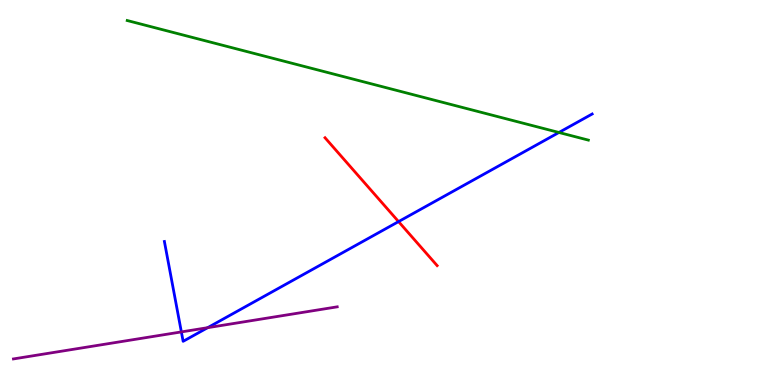[{'lines': ['blue', 'red'], 'intersections': [{'x': 5.14, 'y': 4.24}]}, {'lines': ['green', 'red'], 'intersections': []}, {'lines': ['purple', 'red'], 'intersections': []}, {'lines': ['blue', 'green'], 'intersections': [{'x': 7.21, 'y': 6.56}]}, {'lines': ['blue', 'purple'], 'intersections': [{'x': 2.34, 'y': 1.38}, {'x': 2.68, 'y': 1.49}]}, {'lines': ['green', 'purple'], 'intersections': []}]